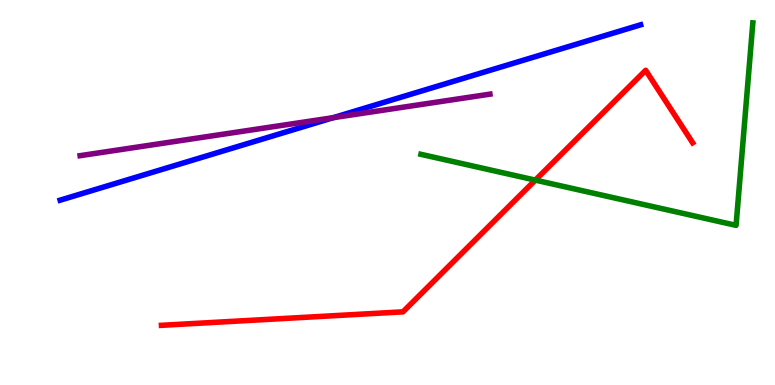[{'lines': ['blue', 'red'], 'intersections': []}, {'lines': ['green', 'red'], 'intersections': [{'x': 6.91, 'y': 5.32}]}, {'lines': ['purple', 'red'], 'intersections': []}, {'lines': ['blue', 'green'], 'intersections': []}, {'lines': ['blue', 'purple'], 'intersections': [{'x': 4.3, 'y': 6.94}]}, {'lines': ['green', 'purple'], 'intersections': []}]